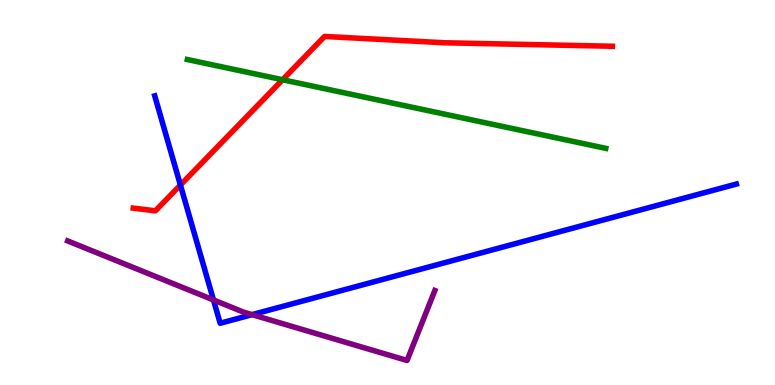[{'lines': ['blue', 'red'], 'intersections': [{'x': 2.33, 'y': 5.19}]}, {'lines': ['green', 'red'], 'intersections': [{'x': 3.65, 'y': 7.93}]}, {'lines': ['purple', 'red'], 'intersections': []}, {'lines': ['blue', 'green'], 'intersections': []}, {'lines': ['blue', 'purple'], 'intersections': [{'x': 2.75, 'y': 2.21}, {'x': 3.25, 'y': 1.83}]}, {'lines': ['green', 'purple'], 'intersections': []}]